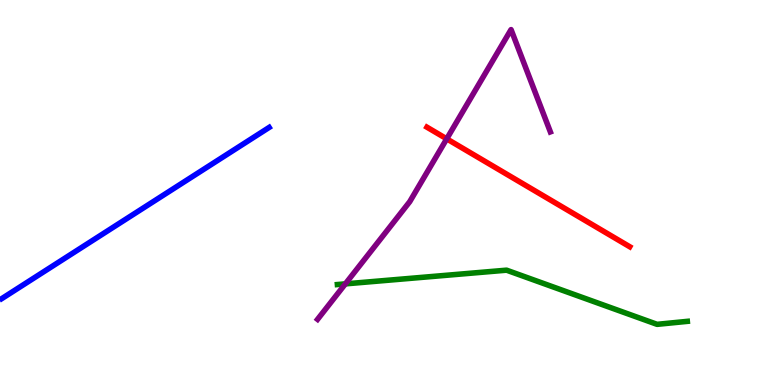[{'lines': ['blue', 'red'], 'intersections': []}, {'lines': ['green', 'red'], 'intersections': []}, {'lines': ['purple', 'red'], 'intersections': [{'x': 5.76, 'y': 6.39}]}, {'lines': ['blue', 'green'], 'intersections': []}, {'lines': ['blue', 'purple'], 'intersections': []}, {'lines': ['green', 'purple'], 'intersections': [{'x': 4.46, 'y': 2.63}]}]